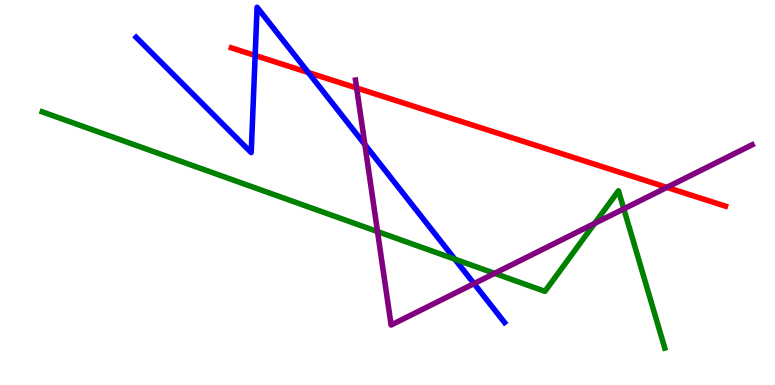[{'lines': ['blue', 'red'], 'intersections': [{'x': 3.29, 'y': 8.56}, {'x': 3.98, 'y': 8.12}]}, {'lines': ['green', 'red'], 'intersections': []}, {'lines': ['purple', 'red'], 'intersections': [{'x': 4.6, 'y': 7.71}, {'x': 8.6, 'y': 5.13}]}, {'lines': ['blue', 'green'], 'intersections': [{'x': 5.87, 'y': 3.27}]}, {'lines': ['blue', 'purple'], 'intersections': [{'x': 4.71, 'y': 6.24}, {'x': 6.12, 'y': 2.63}]}, {'lines': ['green', 'purple'], 'intersections': [{'x': 4.87, 'y': 3.99}, {'x': 6.38, 'y': 2.9}, {'x': 7.67, 'y': 4.2}, {'x': 8.05, 'y': 4.57}]}]